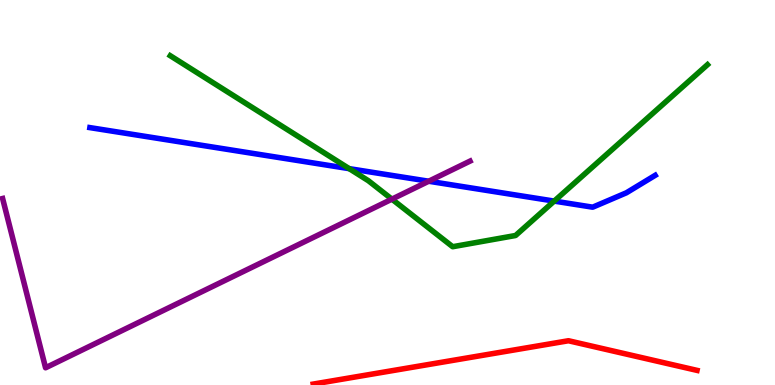[{'lines': ['blue', 'red'], 'intersections': []}, {'lines': ['green', 'red'], 'intersections': []}, {'lines': ['purple', 'red'], 'intersections': []}, {'lines': ['blue', 'green'], 'intersections': [{'x': 4.51, 'y': 5.62}, {'x': 7.15, 'y': 4.78}]}, {'lines': ['blue', 'purple'], 'intersections': [{'x': 5.53, 'y': 5.29}]}, {'lines': ['green', 'purple'], 'intersections': [{'x': 5.06, 'y': 4.83}]}]